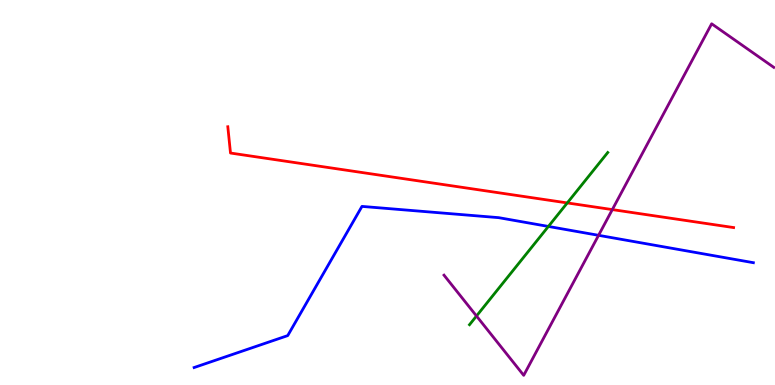[{'lines': ['blue', 'red'], 'intersections': []}, {'lines': ['green', 'red'], 'intersections': [{'x': 7.32, 'y': 4.73}]}, {'lines': ['purple', 'red'], 'intersections': [{'x': 7.9, 'y': 4.56}]}, {'lines': ['blue', 'green'], 'intersections': [{'x': 7.08, 'y': 4.12}]}, {'lines': ['blue', 'purple'], 'intersections': [{'x': 7.72, 'y': 3.89}]}, {'lines': ['green', 'purple'], 'intersections': [{'x': 6.15, 'y': 1.79}]}]